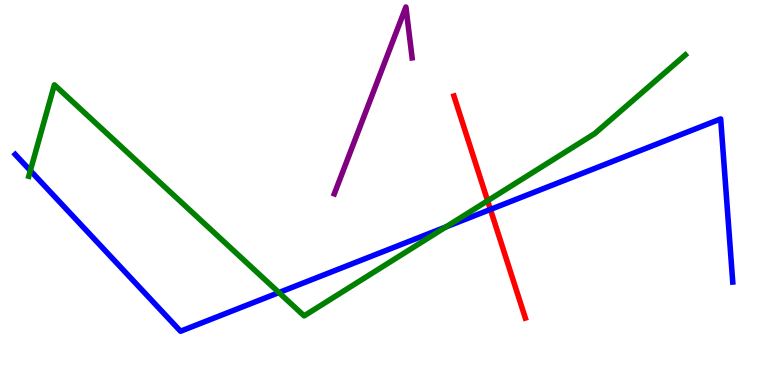[{'lines': ['blue', 'red'], 'intersections': [{'x': 6.33, 'y': 4.56}]}, {'lines': ['green', 'red'], 'intersections': [{'x': 6.29, 'y': 4.79}]}, {'lines': ['purple', 'red'], 'intersections': []}, {'lines': ['blue', 'green'], 'intersections': [{'x': 0.392, 'y': 5.57}, {'x': 3.6, 'y': 2.4}, {'x': 5.75, 'y': 4.11}]}, {'lines': ['blue', 'purple'], 'intersections': []}, {'lines': ['green', 'purple'], 'intersections': []}]